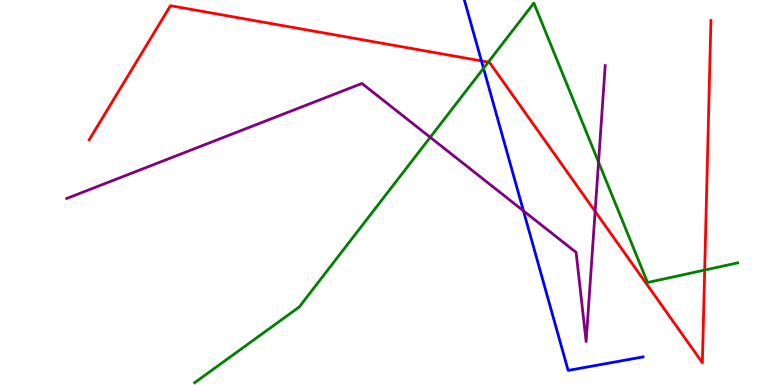[{'lines': ['blue', 'red'], 'intersections': [{'x': 6.21, 'y': 8.42}]}, {'lines': ['green', 'red'], 'intersections': [{'x': 6.3, 'y': 8.39}, {'x': 9.09, 'y': 2.99}]}, {'lines': ['purple', 'red'], 'intersections': [{'x': 7.68, 'y': 4.51}]}, {'lines': ['blue', 'green'], 'intersections': [{'x': 6.24, 'y': 8.23}]}, {'lines': ['blue', 'purple'], 'intersections': [{'x': 6.75, 'y': 4.52}]}, {'lines': ['green', 'purple'], 'intersections': [{'x': 5.55, 'y': 6.43}, {'x': 7.72, 'y': 5.79}]}]